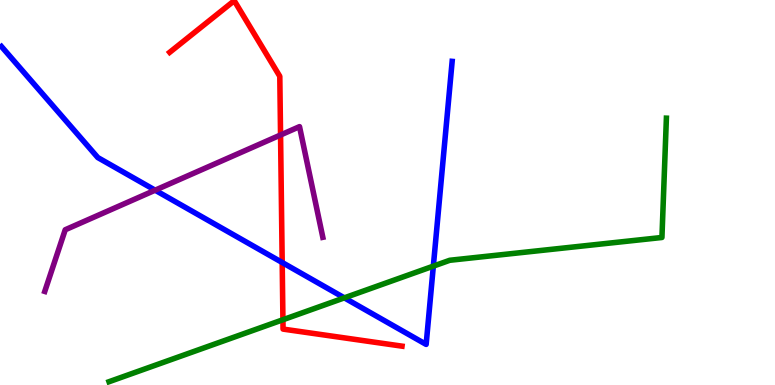[{'lines': ['blue', 'red'], 'intersections': [{'x': 3.64, 'y': 3.18}]}, {'lines': ['green', 'red'], 'intersections': [{'x': 3.65, 'y': 1.7}]}, {'lines': ['purple', 'red'], 'intersections': [{'x': 3.62, 'y': 6.49}]}, {'lines': ['blue', 'green'], 'intersections': [{'x': 4.44, 'y': 2.26}, {'x': 5.59, 'y': 3.09}]}, {'lines': ['blue', 'purple'], 'intersections': [{'x': 2.0, 'y': 5.06}]}, {'lines': ['green', 'purple'], 'intersections': []}]